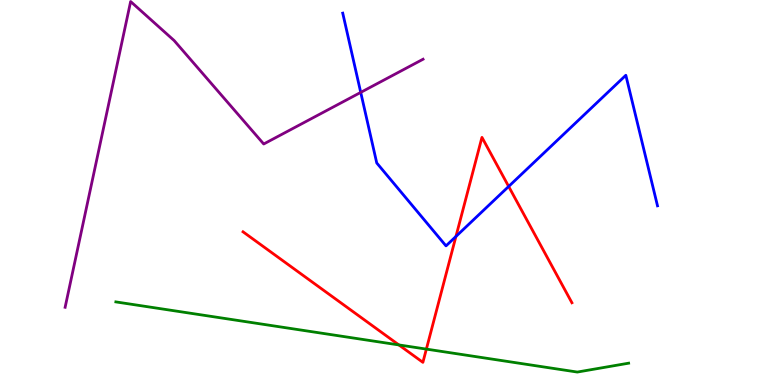[{'lines': ['blue', 'red'], 'intersections': [{'x': 5.88, 'y': 3.86}, {'x': 6.56, 'y': 5.16}]}, {'lines': ['green', 'red'], 'intersections': [{'x': 5.15, 'y': 1.04}, {'x': 5.5, 'y': 0.932}]}, {'lines': ['purple', 'red'], 'intersections': []}, {'lines': ['blue', 'green'], 'intersections': []}, {'lines': ['blue', 'purple'], 'intersections': [{'x': 4.65, 'y': 7.6}]}, {'lines': ['green', 'purple'], 'intersections': []}]